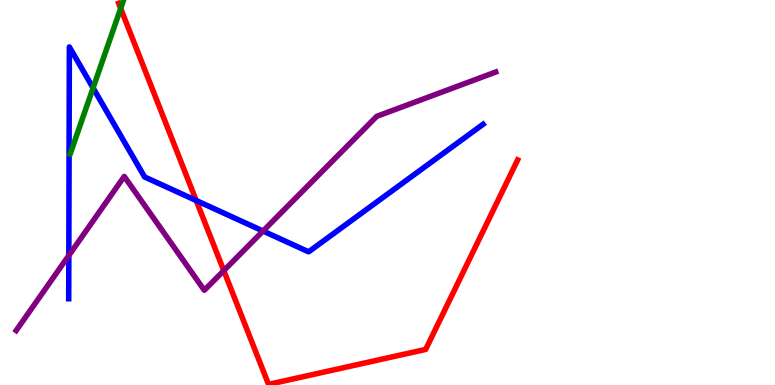[{'lines': ['blue', 'red'], 'intersections': [{'x': 2.53, 'y': 4.79}]}, {'lines': ['green', 'red'], 'intersections': [{'x': 1.56, 'y': 9.78}]}, {'lines': ['purple', 'red'], 'intersections': [{'x': 2.89, 'y': 2.97}]}, {'lines': ['blue', 'green'], 'intersections': [{'x': 1.2, 'y': 7.72}]}, {'lines': ['blue', 'purple'], 'intersections': [{'x': 0.888, 'y': 3.36}, {'x': 3.39, 'y': 4.0}]}, {'lines': ['green', 'purple'], 'intersections': []}]